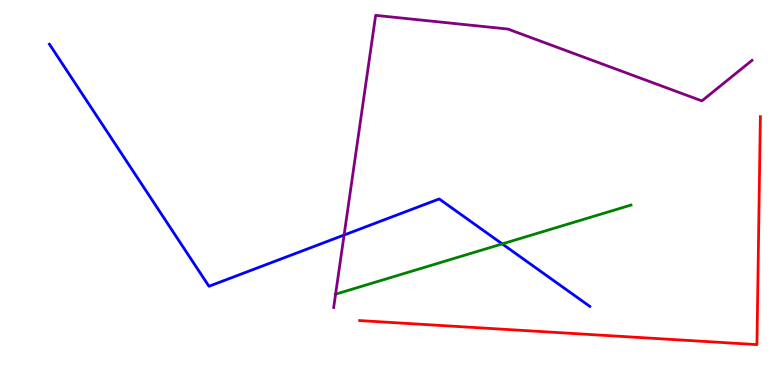[{'lines': ['blue', 'red'], 'intersections': []}, {'lines': ['green', 'red'], 'intersections': []}, {'lines': ['purple', 'red'], 'intersections': []}, {'lines': ['blue', 'green'], 'intersections': [{'x': 6.48, 'y': 3.66}]}, {'lines': ['blue', 'purple'], 'intersections': [{'x': 4.44, 'y': 3.9}]}, {'lines': ['green', 'purple'], 'intersections': [{'x': 4.33, 'y': 2.36}]}]